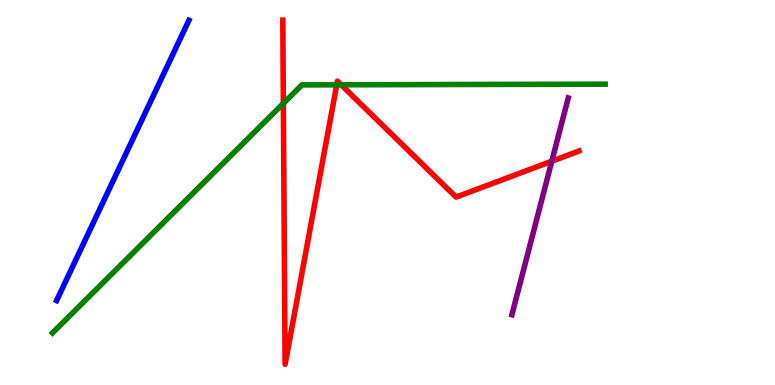[{'lines': ['blue', 'red'], 'intersections': []}, {'lines': ['green', 'red'], 'intersections': [{'x': 3.66, 'y': 7.31}, {'x': 4.35, 'y': 7.8}, {'x': 4.4, 'y': 7.8}]}, {'lines': ['purple', 'red'], 'intersections': [{'x': 7.12, 'y': 5.81}]}, {'lines': ['blue', 'green'], 'intersections': []}, {'lines': ['blue', 'purple'], 'intersections': []}, {'lines': ['green', 'purple'], 'intersections': []}]